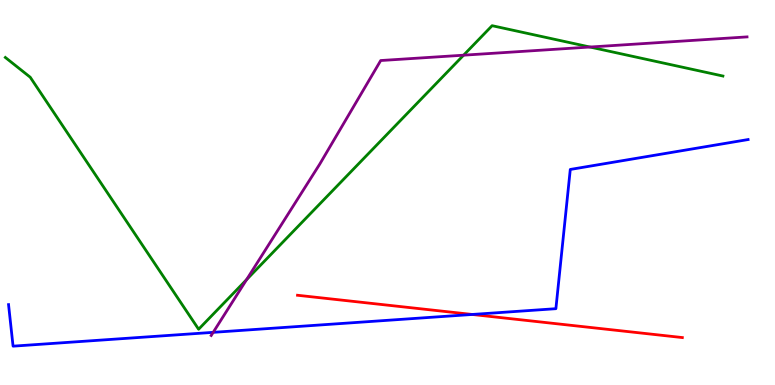[{'lines': ['blue', 'red'], 'intersections': [{'x': 6.09, 'y': 1.83}]}, {'lines': ['green', 'red'], 'intersections': []}, {'lines': ['purple', 'red'], 'intersections': []}, {'lines': ['blue', 'green'], 'intersections': []}, {'lines': ['blue', 'purple'], 'intersections': [{'x': 2.75, 'y': 1.37}]}, {'lines': ['green', 'purple'], 'intersections': [{'x': 3.18, 'y': 2.74}, {'x': 5.98, 'y': 8.57}, {'x': 7.61, 'y': 8.78}]}]